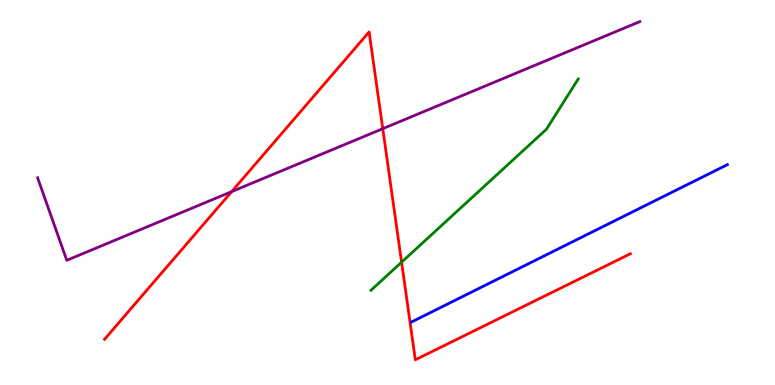[{'lines': ['blue', 'red'], 'intersections': []}, {'lines': ['green', 'red'], 'intersections': [{'x': 5.18, 'y': 3.19}]}, {'lines': ['purple', 'red'], 'intersections': [{'x': 2.99, 'y': 5.02}, {'x': 4.94, 'y': 6.66}]}, {'lines': ['blue', 'green'], 'intersections': []}, {'lines': ['blue', 'purple'], 'intersections': []}, {'lines': ['green', 'purple'], 'intersections': []}]